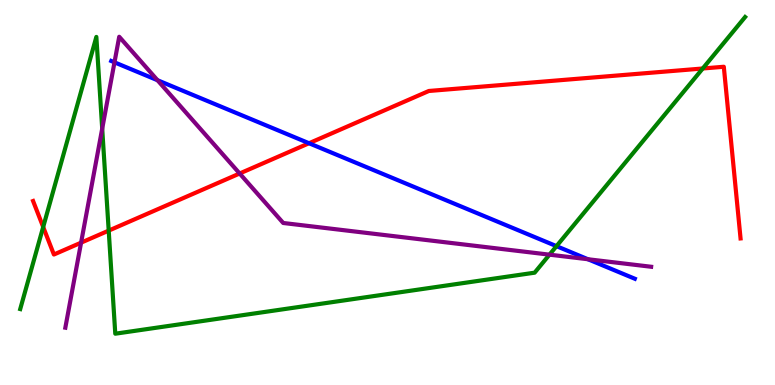[{'lines': ['blue', 'red'], 'intersections': [{'x': 3.99, 'y': 6.28}]}, {'lines': ['green', 'red'], 'intersections': [{'x': 0.557, 'y': 4.1}, {'x': 1.4, 'y': 4.01}, {'x': 9.07, 'y': 8.22}]}, {'lines': ['purple', 'red'], 'intersections': [{'x': 1.05, 'y': 3.7}, {'x': 3.09, 'y': 5.49}]}, {'lines': ['blue', 'green'], 'intersections': [{'x': 7.18, 'y': 3.61}]}, {'lines': ['blue', 'purple'], 'intersections': [{'x': 1.48, 'y': 8.38}, {'x': 2.03, 'y': 7.92}, {'x': 7.59, 'y': 3.27}]}, {'lines': ['green', 'purple'], 'intersections': [{'x': 1.32, 'y': 6.66}, {'x': 7.09, 'y': 3.39}]}]